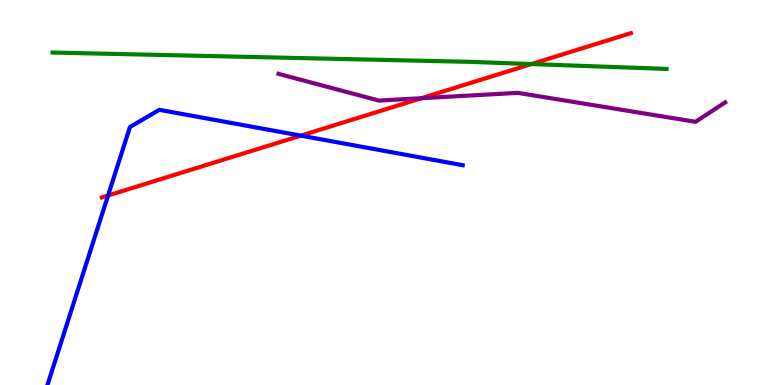[{'lines': ['blue', 'red'], 'intersections': [{'x': 1.39, 'y': 4.92}, {'x': 3.88, 'y': 6.48}]}, {'lines': ['green', 'red'], 'intersections': [{'x': 6.86, 'y': 8.34}]}, {'lines': ['purple', 'red'], 'intersections': [{'x': 5.44, 'y': 7.45}]}, {'lines': ['blue', 'green'], 'intersections': []}, {'lines': ['blue', 'purple'], 'intersections': []}, {'lines': ['green', 'purple'], 'intersections': []}]